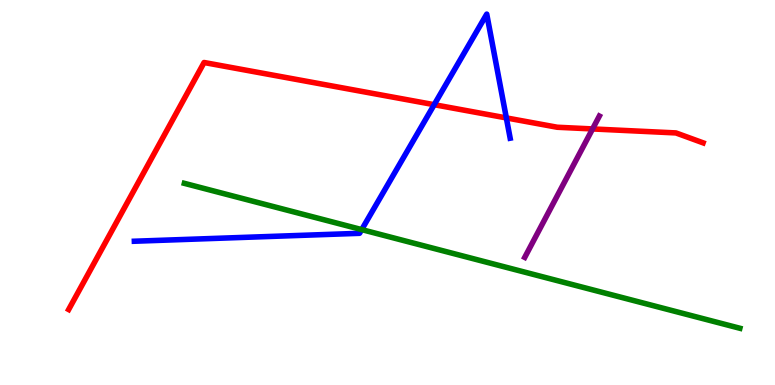[{'lines': ['blue', 'red'], 'intersections': [{'x': 5.6, 'y': 7.28}, {'x': 6.53, 'y': 6.94}]}, {'lines': ['green', 'red'], 'intersections': []}, {'lines': ['purple', 'red'], 'intersections': [{'x': 7.65, 'y': 6.65}]}, {'lines': ['blue', 'green'], 'intersections': [{'x': 4.67, 'y': 4.04}]}, {'lines': ['blue', 'purple'], 'intersections': []}, {'lines': ['green', 'purple'], 'intersections': []}]